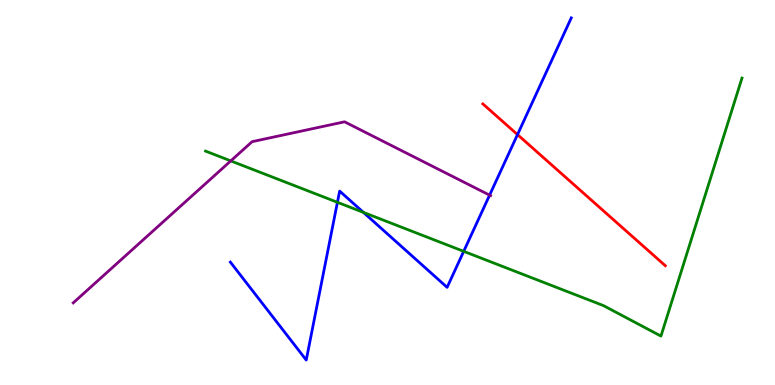[{'lines': ['blue', 'red'], 'intersections': [{'x': 6.68, 'y': 6.5}]}, {'lines': ['green', 'red'], 'intersections': []}, {'lines': ['purple', 'red'], 'intersections': []}, {'lines': ['blue', 'green'], 'intersections': [{'x': 4.35, 'y': 4.75}, {'x': 4.69, 'y': 4.48}, {'x': 5.98, 'y': 3.47}]}, {'lines': ['blue', 'purple'], 'intersections': [{'x': 6.32, 'y': 4.93}]}, {'lines': ['green', 'purple'], 'intersections': [{'x': 2.98, 'y': 5.82}]}]